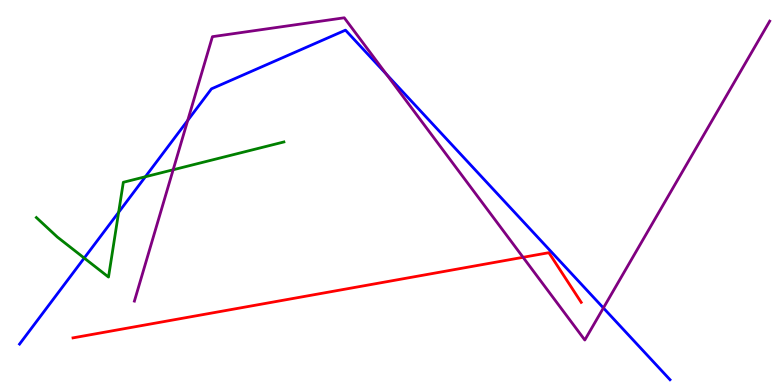[{'lines': ['blue', 'red'], 'intersections': []}, {'lines': ['green', 'red'], 'intersections': []}, {'lines': ['purple', 'red'], 'intersections': [{'x': 6.75, 'y': 3.32}]}, {'lines': ['blue', 'green'], 'intersections': [{'x': 1.09, 'y': 3.3}, {'x': 1.53, 'y': 4.49}, {'x': 1.88, 'y': 5.41}]}, {'lines': ['blue', 'purple'], 'intersections': [{'x': 2.42, 'y': 6.87}, {'x': 4.99, 'y': 8.07}, {'x': 7.79, 'y': 2.0}]}, {'lines': ['green', 'purple'], 'intersections': [{'x': 2.23, 'y': 5.59}]}]